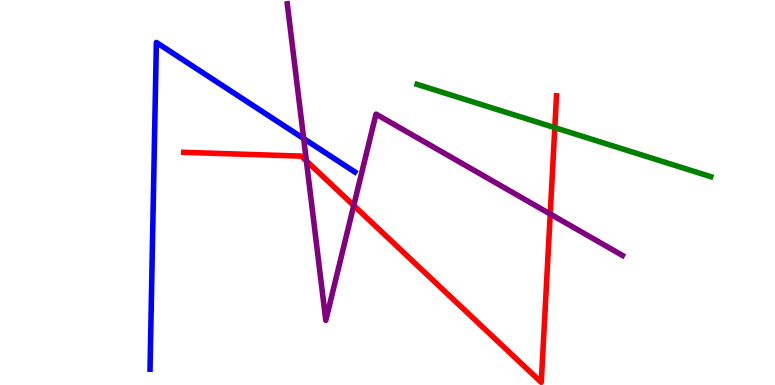[{'lines': ['blue', 'red'], 'intersections': []}, {'lines': ['green', 'red'], 'intersections': [{'x': 7.16, 'y': 6.68}]}, {'lines': ['purple', 'red'], 'intersections': [{'x': 3.95, 'y': 5.82}, {'x': 4.56, 'y': 4.66}, {'x': 7.1, 'y': 4.44}]}, {'lines': ['blue', 'green'], 'intersections': []}, {'lines': ['blue', 'purple'], 'intersections': [{'x': 3.92, 'y': 6.4}]}, {'lines': ['green', 'purple'], 'intersections': []}]